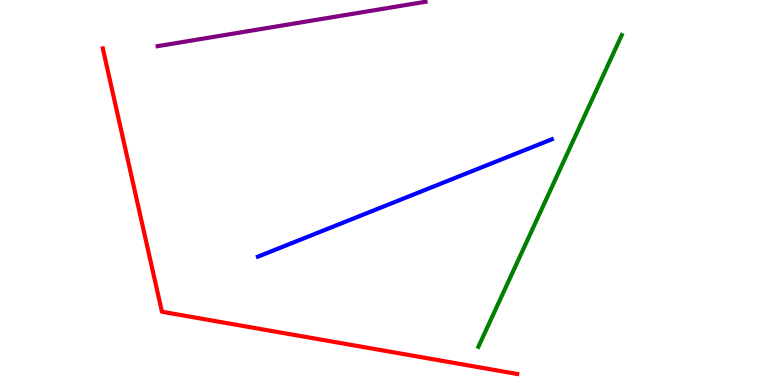[{'lines': ['blue', 'red'], 'intersections': []}, {'lines': ['green', 'red'], 'intersections': []}, {'lines': ['purple', 'red'], 'intersections': []}, {'lines': ['blue', 'green'], 'intersections': []}, {'lines': ['blue', 'purple'], 'intersections': []}, {'lines': ['green', 'purple'], 'intersections': []}]